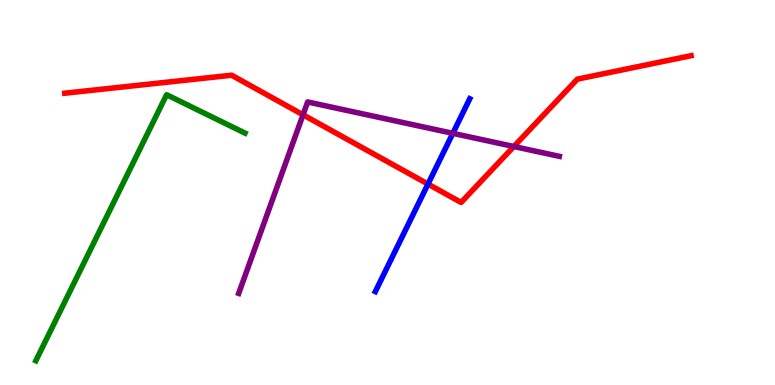[{'lines': ['blue', 'red'], 'intersections': [{'x': 5.52, 'y': 5.22}]}, {'lines': ['green', 'red'], 'intersections': []}, {'lines': ['purple', 'red'], 'intersections': [{'x': 3.91, 'y': 7.02}, {'x': 6.63, 'y': 6.19}]}, {'lines': ['blue', 'green'], 'intersections': []}, {'lines': ['blue', 'purple'], 'intersections': [{'x': 5.84, 'y': 6.54}]}, {'lines': ['green', 'purple'], 'intersections': []}]